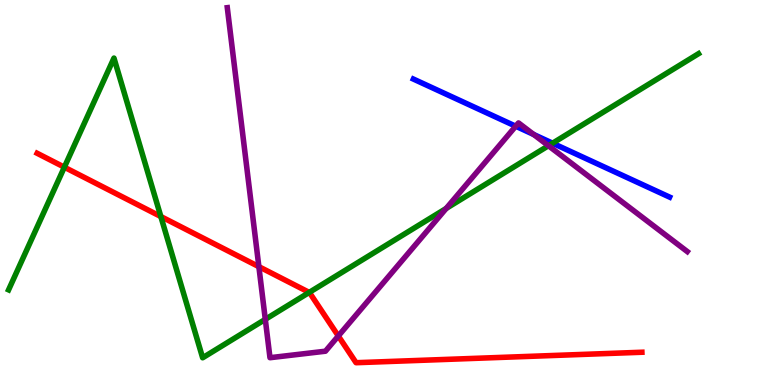[{'lines': ['blue', 'red'], 'intersections': []}, {'lines': ['green', 'red'], 'intersections': [{'x': 0.83, 'y': 5.66}, {'x': 2.08, 'y': 4.38}, {'x': 3.99, 'y': 2.4}]}, {'lines': ['purple', 'red'], 'intersections': [{'x': 3.34, 'y': 3.07}, {'x': 4.37, 'y': 1.27}]}, {'lines': ['blue', 'green'], 'intersections': [{'x': 7.13, 'y': 6.28}]}, {'lines': ['blue', 'purple'], 'intersections': [{'x': 6.65, 'y': 6.72}, {'x': 6.89, 'y': 6.51}]}, {'lines': ['green', 'purple'], 'intersections': [{'x': 3.42, 'y': 1.71}, {'x': 5.76, 'y': 4.59}, {'x': 7.08, 'y': 6.21}]}]